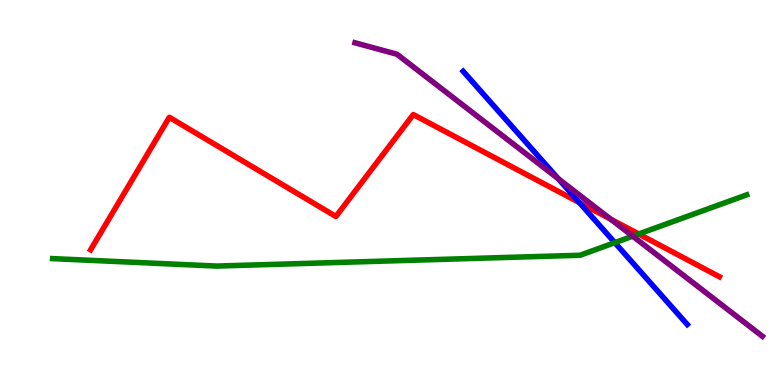[{'lines': ['blue', 'red'], 'intersections': [{'x': 7.48, 'y': 4.74}]}, {'lines': ['green', 'red'], 'intersections': [{'x': 8.24, 'y': 3.92}]}, {'lines': ['purple', 'red'], 'intersections': [{'x': 7.88, 'y': 4.31}]}, {'lines': ['blue', 'green'], 'intersections': [{'x': 7.93, 'y': 3.7}]}, {'lines': ['blue', 'purple'], 'intersections': [{'x': 7.2, 'y': 5.36}]}, {'lines': ['green', 'purple'], 'intersections': [{'x': 8.16, 'y': 3.87}]}]